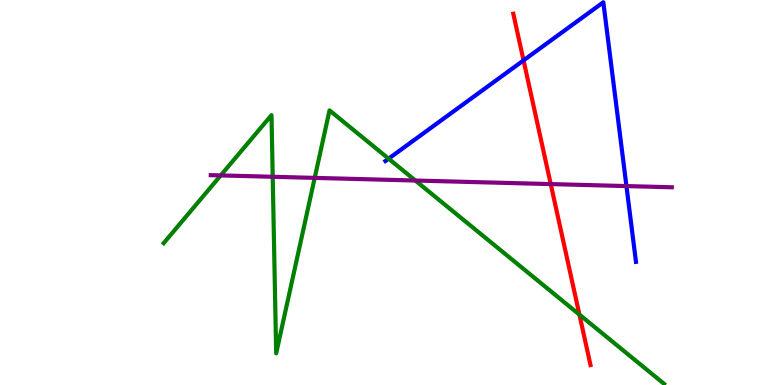[{'lines': ['blue', 'red'], 'intersections': [{'x': 6.76, 'y': 8.43}]}, {'lines': ['green', 'red'], 'intersections': [{'x': 7.48, 'y': 1.83}]}, {'lines': ['purple', 'red'], 'intersections': [{'x': 7.11, 'y': 5.22}]}, {'lines': ['blue', 'green'], 'intersections': [{'x': 5.01, 'y': 5.88}]}, {'lines': ['blue', 'purple'], 'intersections': [{'x': 8.08, 'y': 5.17}]}, {'lines': ['green', 'purple'], 'intersections': [{'x': 2.85, 'y': 5.44}, {'x': 3.52, 'y': 5.41}, {'x': 4.06, 'y': 5.38}, {'x': 5.36, 'y': 5.31}]}]